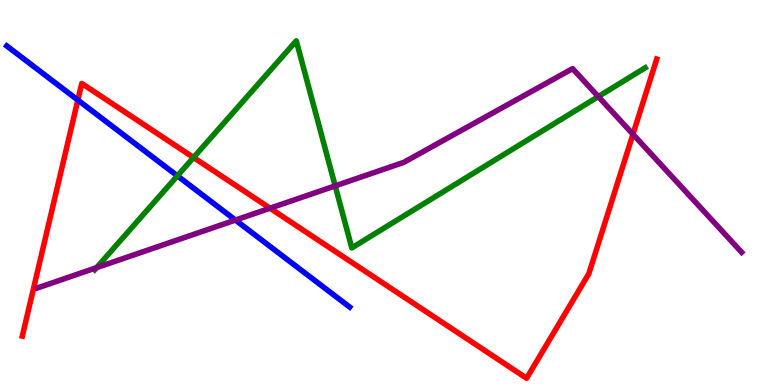[{'lines': ['blue', 'red'], 'intersections': [{'x': 1.0, 'y': 7.4}]}, {'lines': ['green', 'red'], 'intersections': [{'x': 2.5, 'y': 5.91}]}, {'lines': ['purple', 'red'], 'intersections': [{'x': 3.48, 'y': 4.59}, {'x': 8.17, 'y': 6.51}]}, {'lines': ['blue', 'green'], 'intersections': [{'x': 2.29, 'y': 5.43}]}, {'lines': ['blue', 'purple'], 'intersections': [{'x': 3.04, 'y': 4.28}]}, {'lines': ['green', 'purple'], 'intersections': [{'x': 1.25, 'y': 3.05}, {'x': 4.32, 'y': 5.17}, {'x': 7.72, 'y': 7.49}]}]